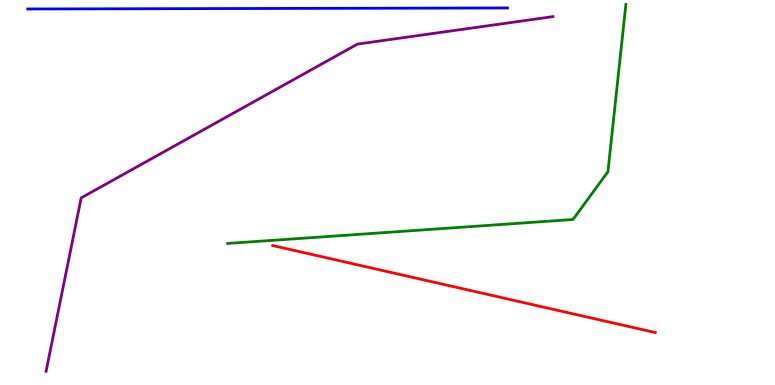[{'lines': ['blue', 'red'], 'intersections': []}, {'lines': ['green', 'red'], 'intersections': []}, {'lines': ['purple', 'red'], 'intersections': []}, {'lines': ['blue', 'green'], 'intersections': []}, {'lines': ['blue', 'purple'], 'intersections': []}, {'lines': ['green', 'purple'], 'intersections': []}]